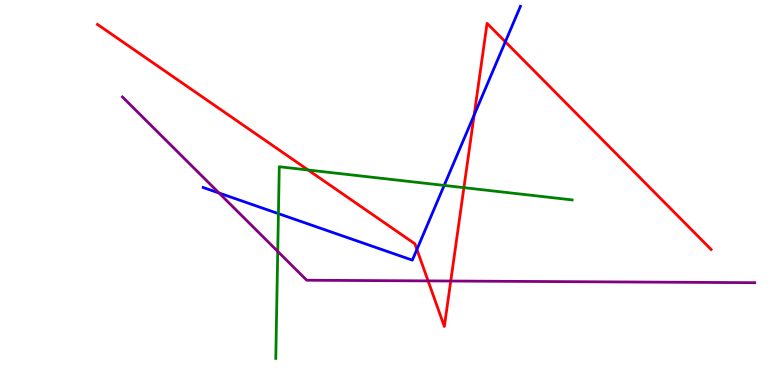[{'lines': ['blue', 'red'], 'intersections': [{'x': 5.38, 'y': 3.52}, {'x': 6.12, 'y': 7.01}, {'x': 6.52, 'y': 8.91}]}, {'lines': ['green', 'red'], 'intersections': [{'x': 3.98, 'y': 5.58}, {'x': 5.99, 'y': 5.13}]}, {'lines': ['purple', 'red'], 'intersections': [{'x': 5.52, 'y': 2.7}, {'x': 5.82, 'y': 2.7}]}, {'lines': ['blue', 'green'], 'intersections': [{'x': 3.59, 'y': 4.45}, {'x': 5.73, 'y': 5.18}]}, {'lines': ['blue', 'purple'], 'intersections': [{'x': 2.83, 'y': 4.99}]}, {'lines': ['green', 'purple'], 'intersections': [{'x': 3.58, 'y': 3.47}]}]